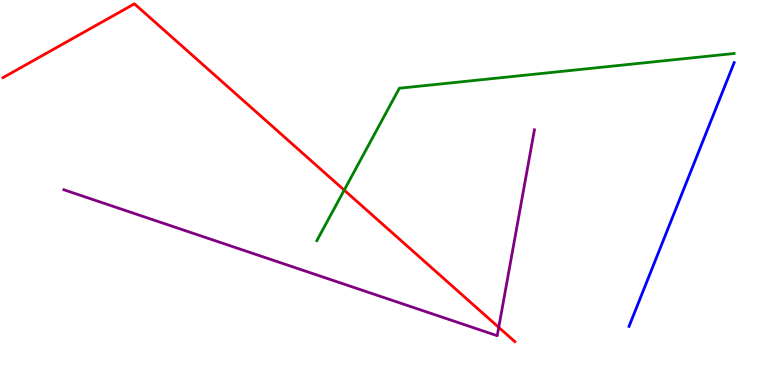[{'lines': ['blue', 'red'], 'intersections': []}, {'lines': ['green', 'red'], 'intersections': [{'x': 4.44, 'y': 5.06}]}, {'lines': ['purple', 'red'], 'intersections': [{'x': 6.44, 'y': 1.5}]}, {'lines': ['blue', 'green'], 'intersections': []}, {'lines': ['blue', 'purple'], 'intersections': []}, {'lines': ['green', 'purple'], 'intersections': []}]